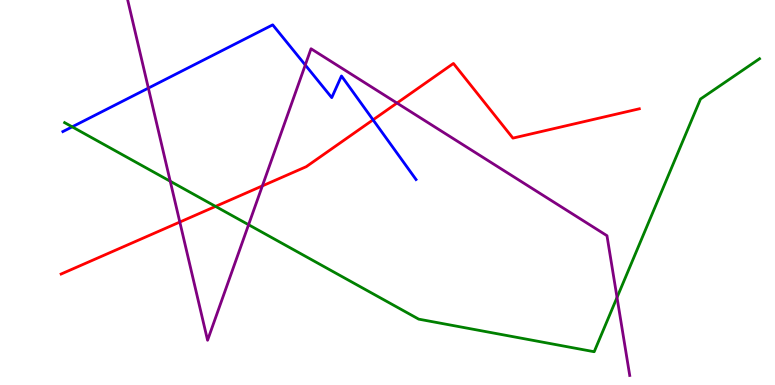[{'lines': ['blue', 'red'], 'intersections': [{'x': 4.81, 'y': 6.89}]}, {'lines': ['green', 'red'], 'intersections': [{'x': 2.78, 'y': 4.64}]}, {'lines': ['purple', 'red'], 'intersections': [{'x': 2.32, 'y': 4.23}, {'x': 3.39, 'y': 5.17}, {'x': 5.12, 'y': 7.32}]}, {'lines': ['blue', 'green'], 'intersections': [{'x': 0.931, 'y': 6.71}]}, {'lines': ['blue', 'purple'], 'intersections': [{'x': 1.91, 'y': 7.71}, {'x': 3.94, 'y': 8.31}]}, {'lines': ['green', 'purple'], 'intersections': [{'x': 2.2, 'y': 5.29}, {'x': 3.21, 'y': 4.16}, {'x': 7.96, 'y': 2.27}]}]